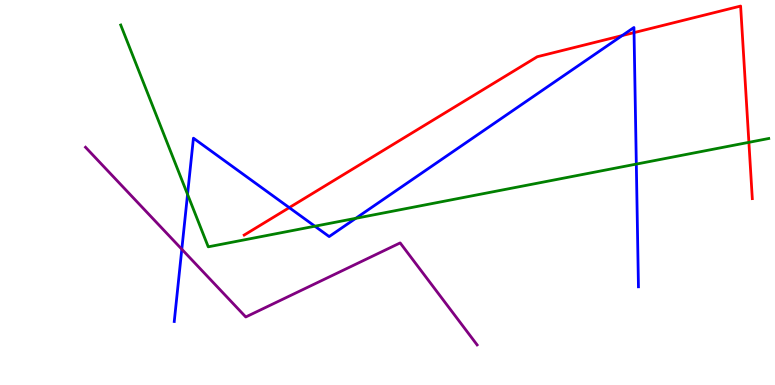[{'lines': ['blue', 'red'], 'intersections': [{'x': 3.73, 'y': 4.61}, {'x': 8.03, 'y': 9.08}, {'x': 8.18, 'y': 9.15}]}, {'lines': ['green', 'red'], 'intersections': [{'x': 9.66, 'y': 6.3}]}, {'lines': ['purple', 'red'], 'intersections': []}, {'lines': ['blue', 'green'], 'intersections': [{'x': 2.42, 'y': 4.95}, {'x': 4.06, 'y': 4.12}, {'x': 4.59, 'y': 4.33}, {'x': 8.21, 'y': 5.74}]}, {'lines': ['blue', 'purple'], 'intersections': [{'x': 2.35, 'y': 3.53}]}, {'lines': ['green', 'purple'], 'intersections': []}]